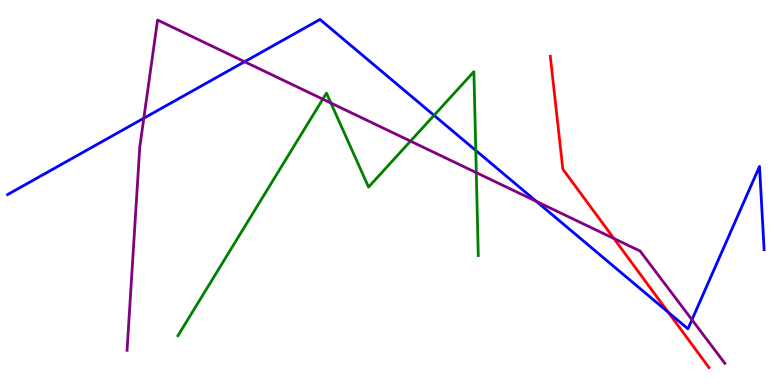[{'lines': ['blue', 'red'], 'intersections': [{'x': 8.62, 'y': 1.89}]}, {'lines': ['green', 'red'], 'intersections': []}, {'lines': ['purple', 'red'], 'intersections': [{'x': 7.92, 'y': 3.8}]}, {'lines': ['blue', 'green'], 'intersections': [{'x': 5.6, 'y': 7.0}, {'x': 6.14, 'y': 6.09}]}, {'lines': ['blue', 'purple'], 'intersections': [{'x': 1.86, 'y': 6.93}, {'x': 3.16, 'y': 8.4}, {'x': 6.92, 'y': 4.77}, {'x': 8.93, 'y': 1.69}]}, {'lines': ['green', 'purple'], 'intersections': [{'x': 4.16, 'y': 7.42}, {'x': 4.27, 'y': 7.32}, {'x': 5.3, 'y': 6.33}, {'x': 6.15, 'y': 5.52}]}]